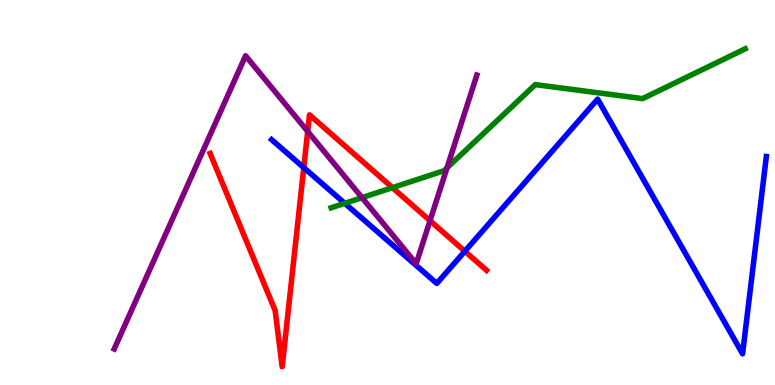[{'lines': ['blue', 'red'], 'intersections': [{'x': 3.92, 'y': 5.65}, {'x': 6.0, 'y': 3.47}]}, {'lines': ['green', 'red'], 'intersections': [{'x': 5.06, 'y': 5.13}]}, {'lines': ['purple', 'red'], 'intersections': [{'x': 3.97, 'y': 6.59}, {'x': 5.55, 'y': 4.27}]}, {'lines': ['blue', 'green'], 'intersections': [{'x': 4.45, 'y': 4.72}]}, {'lines': ['blue', 'purple'], 'intersections': []}, {'lines': ['green', 'purple'], 'intersections': [{'x': 4.67, 'y': 4.87}, {'x': 5.77, 'y': 5.64}]}]